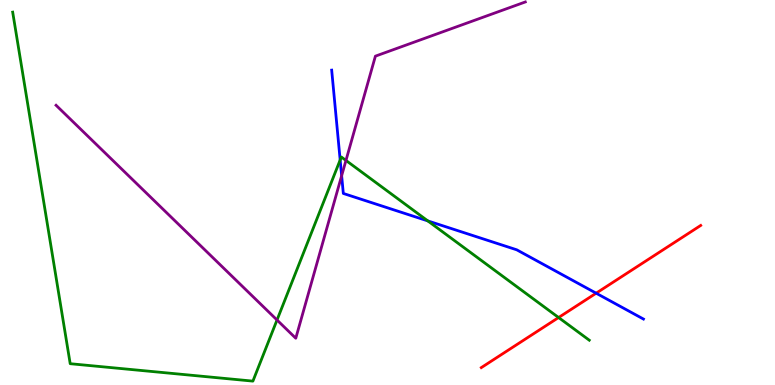[{'lines': ['blue', 'red'], 'intersections': [{'x': 7.69, 'y': 2.38}]}, {'lines': ['green', 'red'], 'intersections': [{'x': 7.21, 'y': 1.75}]}, {'lines': ['purple', 'red'], 'intersections': []}, {'lines': ['blue', 'green'], 'intersections': [{'x': 4.39, 'y': 5.84}, {'x': 5.52, 'y': 4.26}]}, {'lines': ['blue', 'purple'], 'intersections': [{'x': 4.41, 'y': 5.44}]}, {'lines': ['green', 'purple'], 'intersections': [{'x': 3.57, 'y': 1.69}, {'x': 4.46, 'y': 5.83}]}]